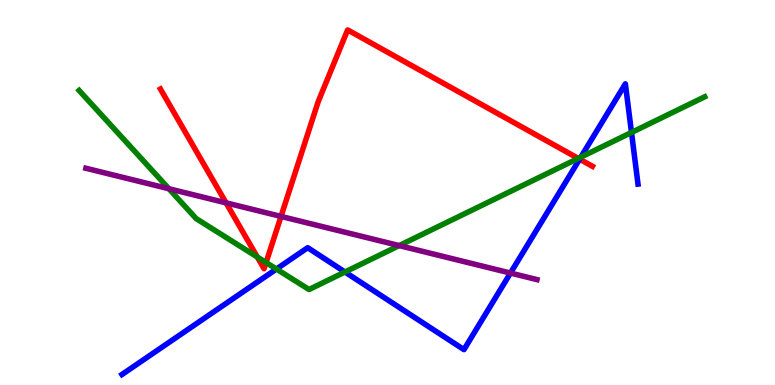[{'lines': ['blue', 'red'], 'intersections': [{'x': 7.48, 'y': 5.87}]}, {'lines': ['green', 'red'], 'intersections': [{'x': 3.32, 'y': 3.32}, {'x': 3.43, 'y': 3.18}, {'x': 7.46, 'y': 5.89}]}, {'lines': ['purple', 'red'], 'intersections': [{'x': 2.92, 'y': 4.73}, {'x': 3.63, 'y': 4.38}]}, {'lines': ['blue', 'green'], 'intersections': [{'x': 3.57, 'y': 3.01}, {'x': 4.45, 'y': 2.94}, {'x': 7.5, 'y': 5.92}, {'x': 8.15, 'y': 6.56}]}, {'lines': ['blue', 'purple'], 'intersections': [{'x': 6.59, 'y': 2.91}]}, {'lines': ['green', 'purple'], 'intersections': [{'x': 2.18, 'y': 5.1}, {'x': 5.15, 'y': 3.62}]}]